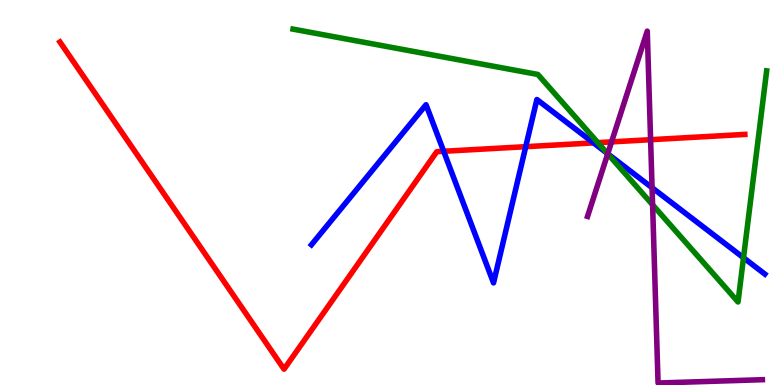[{'lines': ['blue', 'red'], 'intersections': [{'x': 5.72, 'y': 6.07}, {'x': 6.78, 'y': 6.19}, {'x': 7.66, 'y': 6.29}]}, {'lines': ['green', 'red'], 'intersections': [{'x': 7.71, 'y': 6.29}]}, {'lines': ['purple', 'red'], 'intersections': [{'x': 7.89, 'y': 6.31}, {'x': 8.39, 'y': 6.37}]}, {'lines': ['blue', 'green'], 'intersections': [{'x': 7.84, 'y': 6.01}, {'x': 9.59, 'y': 3.31}]}, {'lines': ['blue', 'purple'], 'intersections': [{'x': 7.84, 'y': 6.01}, {'x': 8.41, 'y': 5.12}]}, {'lines': ['green', 'purple'], 'intersections': [{'x': 7.84, 'y': 6.0}, {'x': 8.42, 'y': 4.68}]}]